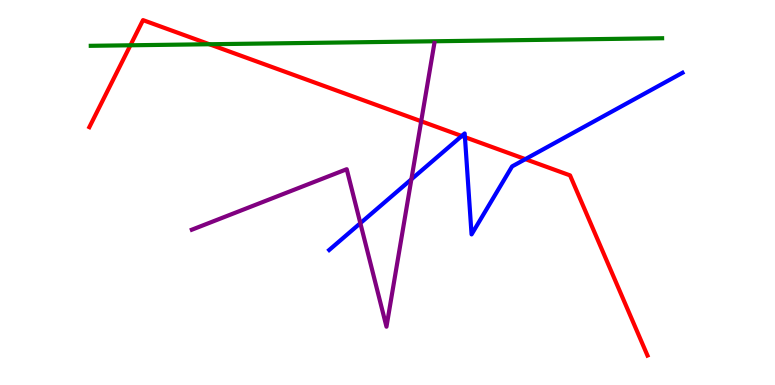[{'lines': ['blue', 'red'], 'intersections': [{'x': 5.96, 'y': 6.47}, {'x': 6.0, 'y': 6.44}, {'x': 6.78, 'y': 5.87}]}, {'lines': ['green', 'red'], 'intersections': [{'x': 1.68, 'y': 8.82}, {'x': 2.7, 'y': 8.85}]}, {'lines': ['purple', 'red'], 'intersections': [{'x': 5.43, 'y': 6.85}]}, {'lines': ['blue', 'green'], 'intersections': []}, {'lines': ['blue', 'purple'], 'intersections': [{'x': 4.65, 'y': 4.2}, {'x': 5.31, 'y': 5.34}]}, {'lines': ['green', 'purple'], 'intersections': []}]